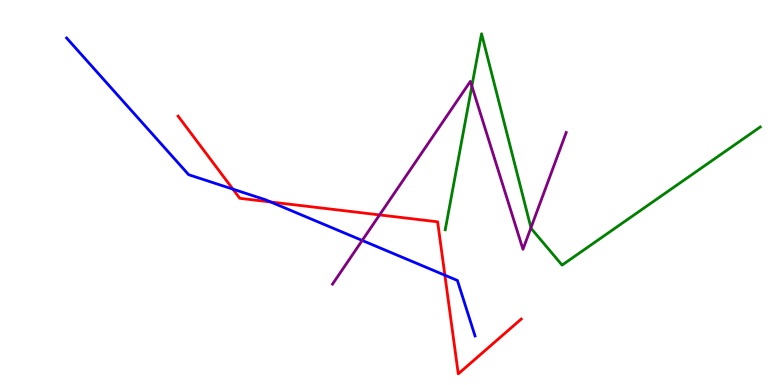[{'lines': ['blue', 'red'], 'intersections': [{'x': 3.01, 'y': 5.09}, {'x': 3.49, 'y': 4.75}, {'x': 5.74, 'y': 2.85}]}, {'lines': ['green', 'red'], 'intersections': []}, {'lines': ['purple', 'red'], 'intersections': [{'x': 4.9, 'y': 4.42}]}, {'lines': ['blue', 'green'], 'intersections': []}, {'lines': ['blue', 'purple'], 'intersections': [{'x': 4.67, 'y': 3.75}]}, {'lines': ['green', 'purple'], 'intersections': [{'x': 6.09, 'y': 7.76}, {'x': 6.85, 'y': 4.08}]}]